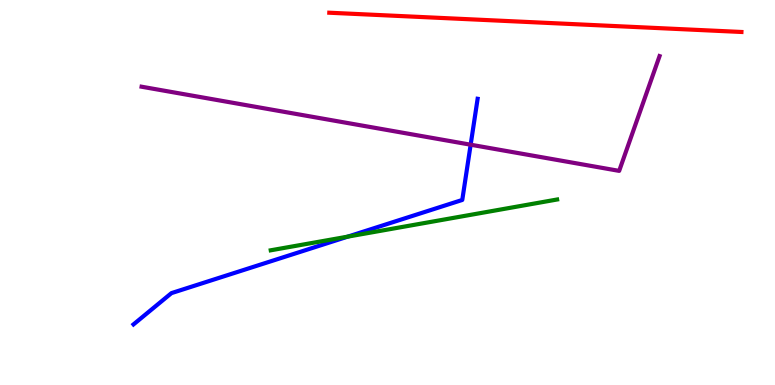[{'lines': ['blue', 'red'], 'intersections': []}, {'lines': ['green', 'red'], 'intersections': []}, {'lines': ['purple', 'red'], 'intersections': []}, {'lines': ['blue', 'green'], 'intersections': [{'x': 4.49, 'y': 3.85}]}, {'lines': ['blue', 'purple'], 'intersections': [{'x': 6.07, 'y': 6.24}]}, {'lines': ['green', 'purple'], 'intersections': []}]